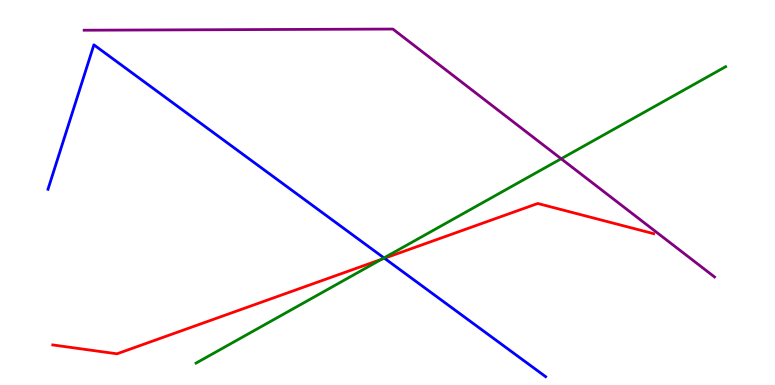[{'lines': ['blue', 'red'], 'intersections': [{'x': 4.96, 'y': 3.29}]}, {'lines': ['green', 'red'], 'intersections': [{'x': 4.92, 'y': 3.26}]}, {'lines': ['purple', 'red'], 'intersections': []}, {'lines': ['blue', 'green'], 'intersections': [{'x': 4.95, 'y': 3.3}]}, {'lines': ['blue', 'purple'], 'intersections': []}, {'lines': ['green', 'purple'], 'intersections': [{'x': 7.24, 'y': 5.88}]}]